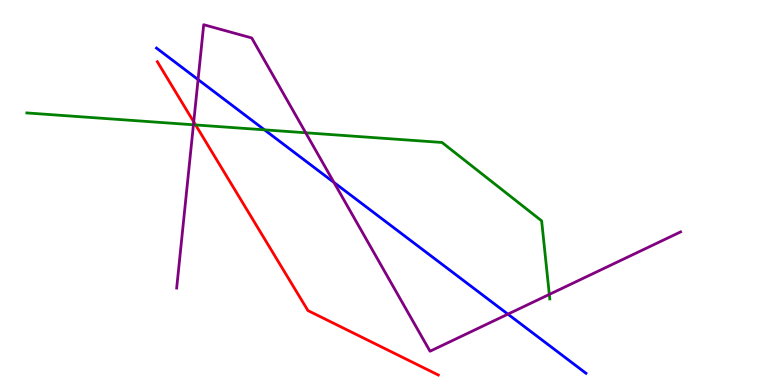[{'lines': ['blue', 'red'], 'intersections': []}, {'lines': ['green', 'red'], 'intersections': [{'x': 2.52, 'y': 6.75}]}, {'lines': ['purple', 'red'], 'intersections': [{'x': 2.5, 'y': 6.83}]}, {'lines': ['blue', 'green'], 'intersections': [{'x': 3.41, 'y': 6.63}]}, {'lines': ['blue', 'purple'], 'intersections': [{'x': 2.56, 'y': 7.93}, {'x': 4.31, 'y': 5.26}, {'x': 6.55, 'y': 1.84}]}, {'lines': ['green', 'purple'], 'intersections': [{'x': 2.5, 'y': 6.76}, {'x': 3.94, 'y': 6.55}, {'x': 7.09, 'y': 2.35}]}]